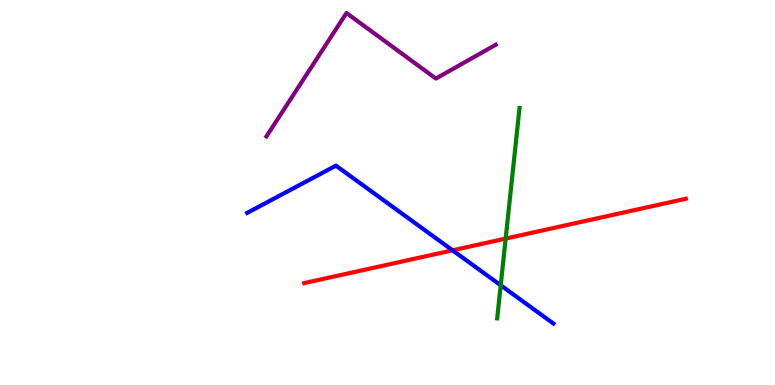[{'lines': ['blue', 'red'], 'intersections': [{'x': 5.84, 'y': 3.5}]}, {'lines': ['green', 'red'], 'intersections': [{'x': 6.52, 'y': 3.8}]}, {'lines': ['purple', 'red'], 'intersections': []}, {'lines': ['blue', 'green'], 'intersections': [{'x': 6.46, 'y': 2.59}]}, {'lines': ['blue', 'purple'], 'intersections': []}, {'lines': ['green', 'purple'], 'intersections': []}]